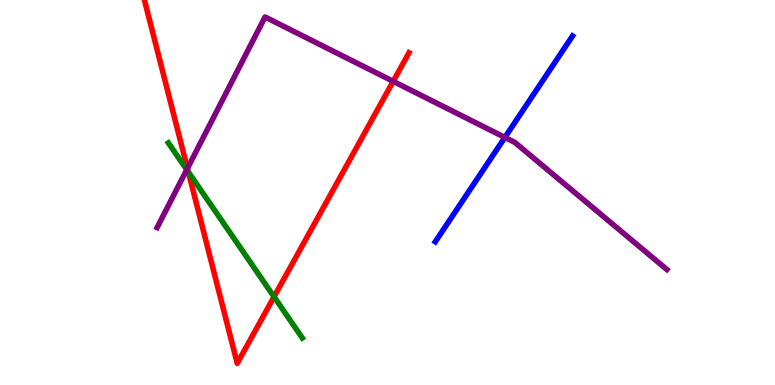[{'lines': ['blue', 'red'], 'intersections': []}, {'lines': ['green', 'red'], 'intersections': [{'x': 2.43, 'y': 5.53}, {'x': 3.54, 'y': 2.29}]}, {'lines': ['purple', 'red'], 'intersections': [{'x': 2.42, 'y': 5.63}, {'x': 5.07, 'y': 7.89}]}, {'lines': ['blue', 'green'], 'intersections': []}, {'lines': ['blue', 'purple'], 'intersections': [{'x': 6.51, 'y': 6.43}]}, {'lines': ['green', 'purple'], 'intersections': [{'x': 2.41, 'y': 5.59}]}]